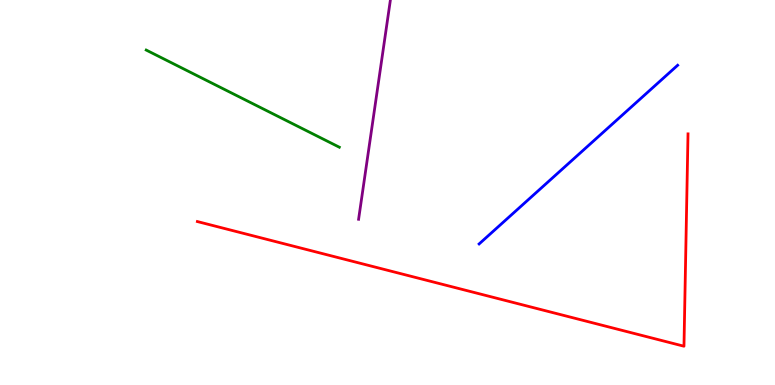[{'lines': ['blue', 'red'], 'intersections': []}, {'lines': ['green', 'red'], 'intersections': []}, {'lines': ['purple', 'red'], 'intersections': []}, {'lines': ['blue', 'green'], 'intersections': []}, {'lines': ['blue', 'purple'], 'intersections': []}, {'lines': ['green', 'purple'], 'intersections': []}]